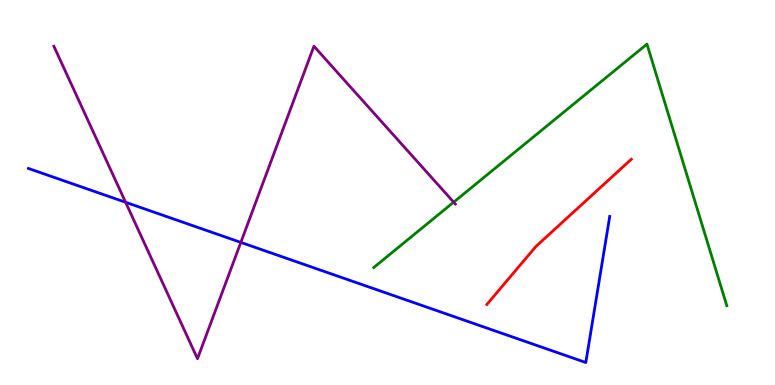[{'lines': ['blue', 'red'], 'intersections': []}, {'lines': ['green', 'red'], 'intersections': []}, {'lines': ['purple', 'red'], 'intersections': []}, {'lines': ['blue', 'green'], 'intersections': []}, {'lines': ['blue', 'purple'], 'intersections': [{'x': 1.62, 'y': 4.75}, {'x': 3.11, 'y': 3.7}]}, {'lines': ['green', 'purple'], 'intersections': [{'x': 5.85, 'y': 4.75}]}]